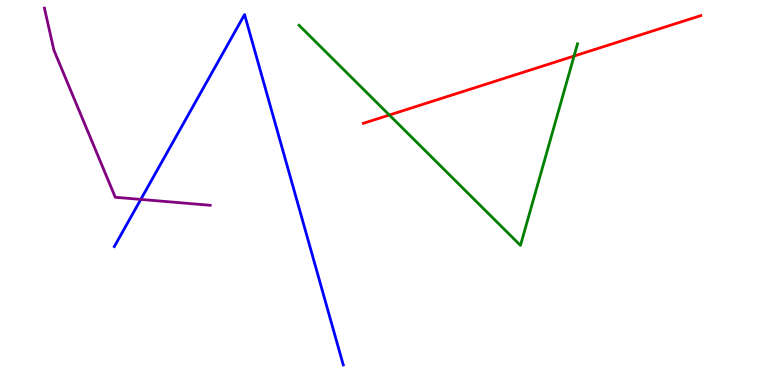[{'lines': ['blue', 'red'], 'intersections': []}, {'lines': ['green', 'red'], 'intersections': [{'x': 5.02, 'y': 7.01}, {'x': 7.41, 'y': 8.54}]}, {'lines': ['purple', 'red'], 'intersections': []}, {'lines': ['blue', 'green'], 'intersections': []}, {'lines': ['blue', 'purple'], 'intersections': [{'x': 1.82, 'y': 4.82}]}, {'lines': ['green', 'purple'], 'intersections': []}]